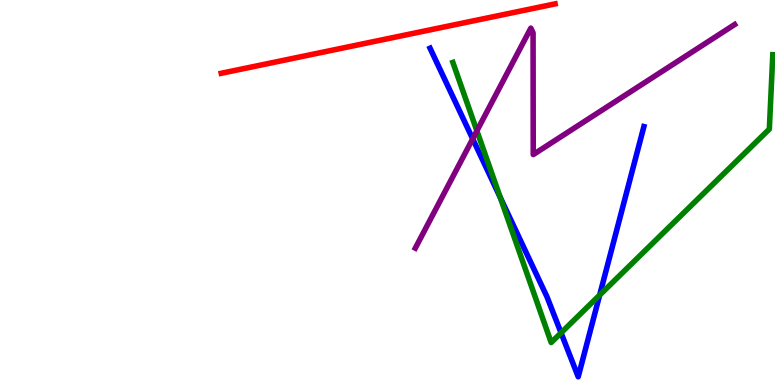[{'lines': ['blue', 'red'], 'intersections': []}, {'lines': ['green', 'red'], 'intersections': []}, {'lines': ['purple', 'red'], 'intersections': []}, {'lines': ['blue', 'green'], 'intersections': [{'x': 6.46, 'y': 4.87}, {'x': 7.24, 'y': 1.35}, {'x': 7.74, 'y': 2.34}]}, {'lines': ['blue', 'purple'], 'intersections': [{'x': 6.1, 'y': 6.39}]}, {'lines': ['green', 'purple'], 'intersections': [{'x': 6.15, 'y': 6.6}]}]